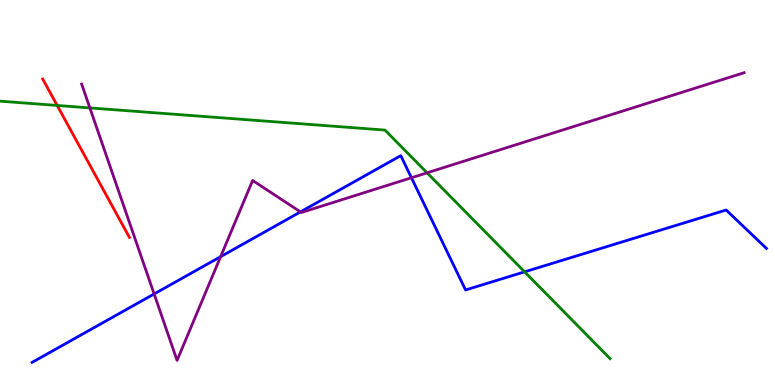[{'lines': ['blue', 'red'], 'intersections': []}, {'lines': ['green', 'red'], 'intersections': [{'x': 0.738, 'y': 7.26}]}, {'lines': ['purple', 'red'], 'intersections': []}, {'lines': ['blue', 'green'], 'intersections': [{'x': 6.77, 'y': 2.94}]}, {'lines': ['blue', 'purple'], 'intersections': [{'x': 1.99, 'y': 2.36}, {'x': 2.85, 'y': 3.33}, {'x': 3.88, 'y': 4.5}, {'x': 5.31, 'y': 5.38}]}, {'lines': ['green', 'purple'], 'intersections': [{'x': 1.16, 'y': 7.2}, {'x': 5.51, 'y': 5.51}]}]